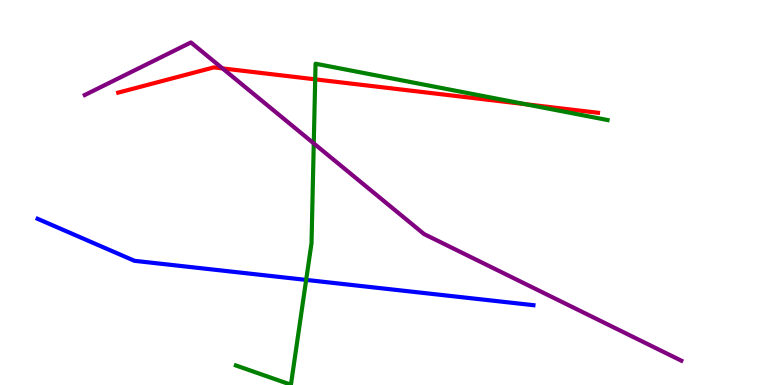[{'lines': ['blue', 'red'], 'intersections': []}, {'lines': ['green', 'red'], 'intersections': [{'x': 4.07, 'y': 7.94}, {'x': 6.78, 'y': 7.29}]}, {'lines': ['purple', 'red'], 'intersections': [{'x': 2.87, 'y': 8.22}]}, {'lines': ['blue', 'green'], 'intersections': [{'x': 3.95, 'y': 2.73}]}, {'lines': ['blue', 'purple'], 'intersections': []}, {'lines': ['green', 'purple'], 'intersections': [{'x': 4.05, 'y': 6.28}]}]